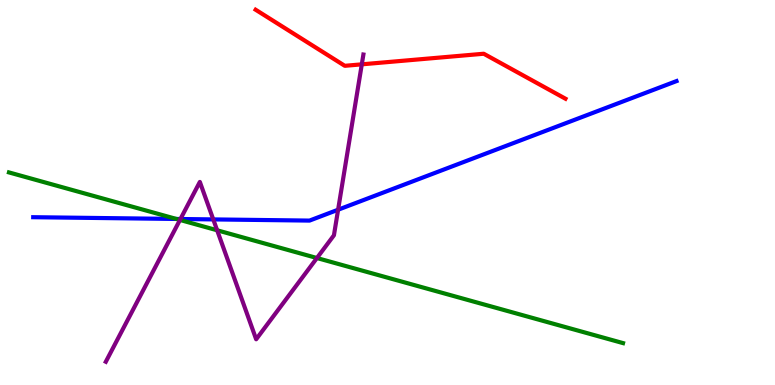[{'lines': ['blue', 'red'], 'intersections': []}, {'lines': ['green', 'red'], 'intersections': []}, {'lines': ['purple', 'red'], 'intersections': [{'x': 4.67, 'y': 8.33}]}, {'lines': ['blue', 'green'], 'intersections': [{'x': 2.28, 'y': 4.31}]}, {'lines': ['blue', 'purple'], 'intersections': [{'x': 2.33, 'y': 4.31}, {'x': 2.75, 'y': 4.3}, {'x': 4.36, 'y': 4.55}]}, {'lines': ['green', 'purple'], 'intersections': [{'x': 2.32, 'y': 4.29}, {'x': 2.8, 'y': 4.02}, {'x': 4.09, 'y': 3.3}]}]